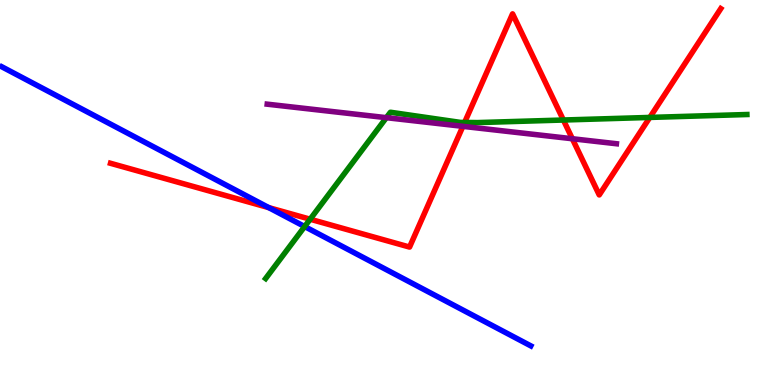[{'lines': ['blue', 'red'], 'intersections': [{'x': 3.47, 'y': 4.61}]}, {'lines': ['green', 'red'], 'intersections': [{'x': 4.0, 'y': 4.31}, {'x': 5.99, 'y': 6.82}, {'x': 7.27, 'y': 6.88}, {'x': 8.38, 'y': 6.95}]}, {'lines': ['purple', 'red'], 'intersections': [{'x': 5.97, 'y': 6.72}, {'x': 7.39, 'y': 6.4}]}, {'lines': ['blue', 'green'], 'intersections': [{'x': 3.93, 'y': 4.12}]}, {'lines': ['blue', 'purple'], 'intersections': []}, {'lines': ['green', 'purple'], 'intersections': [{'x': 4.99, 'y': 6.94}]}]